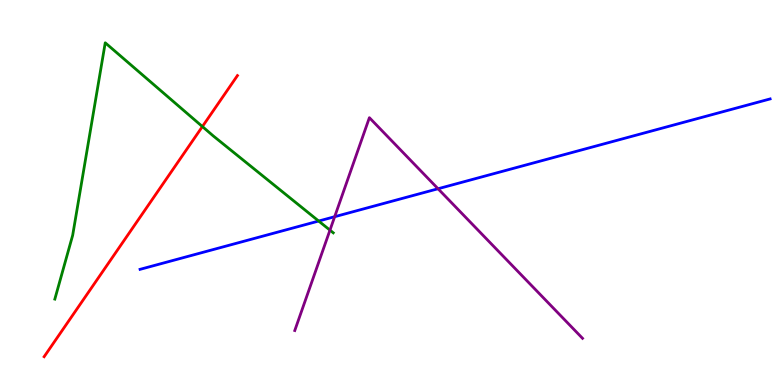[{'lines': ['blue', 'red'], 'intersections': []}, {'lines': ['green', 'red'], 'intersections': [{'x': 2.61, 'y': 6.71}]}, {'lines': ['purple', 'red'], 'intersections': []}, {'lines': ['blue', 'green'], 'intersections': [{'x': 4.11, 'y': 4.26}]}, {'lines': ['blue', 'purple'], 'intersections': [{'x': 4.32, 'y': 4.37}, {'x': 5.65, 'y': 5.1}]}, {'lines': ['green', 'purple'], 'intersections': [{'x': 4.26, 'y': 4.02}]}]